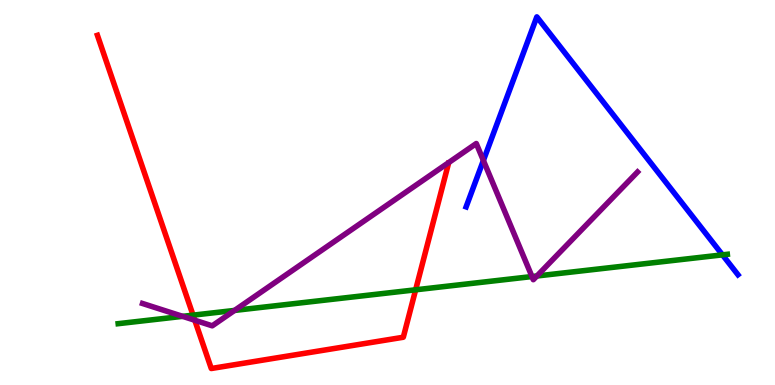[{'lines': ['blue', 'red'], 'intersections': []}, {'lines': ['green', 'red'], 'intersections': [{'x': 2.49, 'y': 1.81}, {'x': 5.36, 'y': 2.47}]}, {'lines': ['purple', 'red'], 'intersections': [{'x': 2.51, 'y': 1.68}]}, {'lines': ['blue', 'green'], 'intersections': [{'x': 9.32, 'y': 3.38}]}, {'lines': ['blue', 'purple'], 'intersections': [{'x': 6.24, 'y': 5.83}]}, {'lines': ['green', 'purple'], 'intersections': [{'x': 2.36, 'y': 1.78}, {'x': 3.03, 'y': 1.94}, {'x': 6.86, 'y': 2.82}, {'x': 6.93, 'y': 2.83}]}]